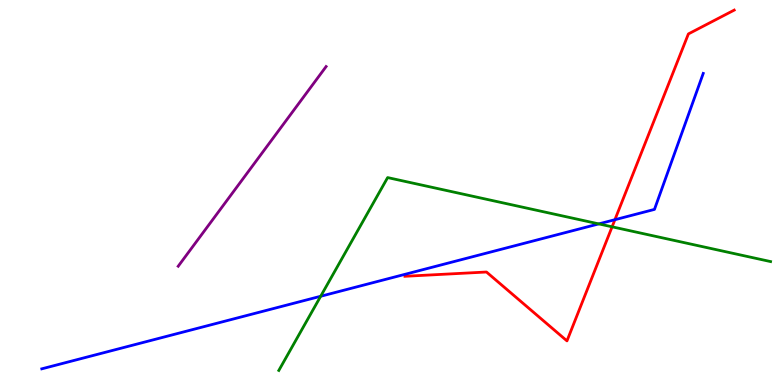[{'lines': ['blue', 'red'], 'intersections': [{'x': 7.93, 'y': 4.29}]}, {'lines': ['green', 'red'], 'intersections': [{'x': 7.9, 'y': 4.11}]}, {'lines': ['purple', 'red'], 'intersections': []}, {'lines': ['blue', 'green'], 'intersections': [{'x': 4.14, 'y': 2.3}, {'x': 7.73, 'y': 4.18}]}, {'lines': ['blue', 'purple'], 'intersections': []}, {'lines': ['green', 'purple'], 'intersections': []}]